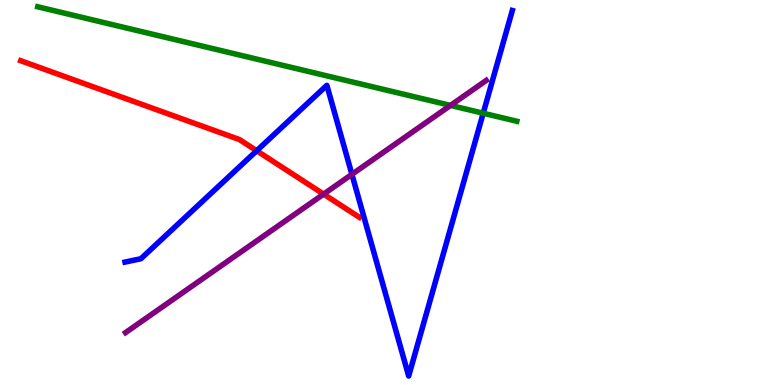[{'lines': ['blue', 'red'], 'intersections': [{'x': 3.31, 'y': 6.08}]}, {'lines': ['green', 'red'], 'intersections': []}, {'lines': ['purple', 'red'], 'intersections': [{'x': 4.18, 'y': 4.96}]}, {'lines': ['blue', 'green'], 'intersections': [{'x': 6.23, 'y': 7.06}]}, {'lines': ['blue', 'purple'], 'intersections': [{'x': 4.54, 'y': 5.47}]}, {'lines': ['green', 'purple'], 'intersections': [{'x': 5.81, 'y': 7.26}]}]